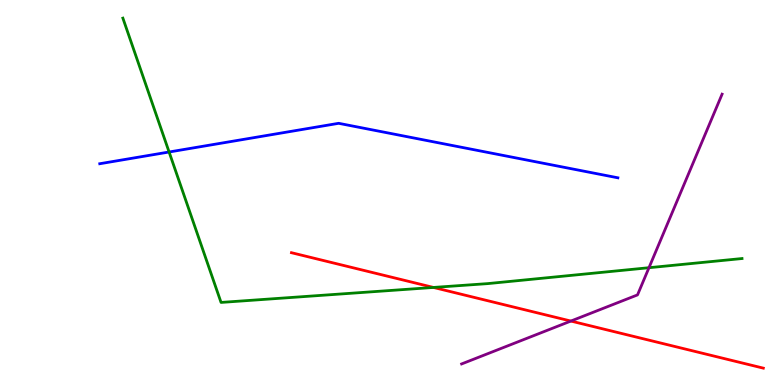[{'lines': ['blue', 'red'], 'intersections': []}, {'lines': ['green', 'red'], 'intersections': [{'x': 5.59, 'y': 2.53}]}, {'lines': ['purple', 'red'], 'intersections': [{'x': 7.37, 'y': 1.66}]}, {'lines': ['blue', 'green'], 'intersections': [{'x': 2.18, 'y': 6.05}]}, {'lines': ['blue', 'purple'], 'intersections': []}, {'lines': ['green', 'purple'], 'intersections': [{'x': 8.37, 'y': 3.05}]}]